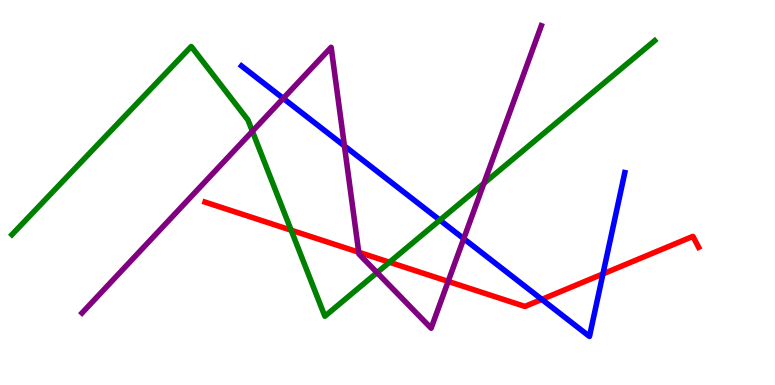[{'lines': ['blue', 'red'], 'intersections': [{'x': 6.99, 'y': 2.22}, {'x': 7.78, 'y': 2.89}]}, {'lines': ['green', 'red'], 'intersections': [{'x': 3.76, 'y': 4.02}, {'x': 5.03, 'y': 3.19}]}, {'lines': ['purple', 'red'], 'intersections': [{'x': 4.63, 'y': 3.45}, {'x': 5.78, 'y': 2.69}]}, {'lines': ['blue', 'green'], 'intersections': [{'x': 5.68, 'y': 4.28}]}, {'lines': ['blue', 'purple'], 'intersections': [{'x': 3.65, 'y': 7.45}, {'x': 4.44, 'y': 6.21}, {'x': 5.98, 'y': 3.8}]}, {'lines': ['green', 'purple'], 'intersections': [{'x': 3.26, 'y': 6.59}, {'x': 4.86, 'y': 2.92}, {'x': 6.24, 'y': 5.24}]}]